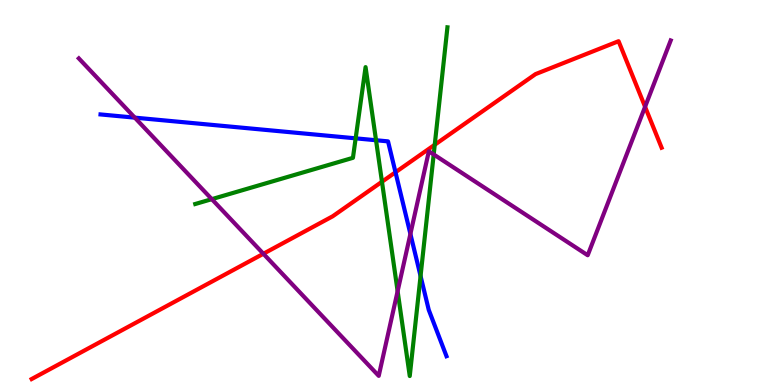[{'lines': ['blue', 'red'], 'intersections': [{'x': 5.1, 'y': 5.53}]}, {'lines': ['green', 'red'], 'intersections': [{'x': 4.93, 'y': 5.28}, {'x': 5.61, 'y': 6.24}]}, {'lines': ['purple', 'red'], 'intersections': [{'x': 3.4, 'y': 3.41}, {'x': 8.32, 'y': 7.23}]}, {'lines': ['blue', 'green'], 'intersections': [{'x': 4.59, 'y': 6.41}, {'x': 4.85, 'y': 6.36}, {'x': 5.43, 'y': 2.83}]}, {'lines': ['blue', 'purple'], 'intersections': [{'x': 1.74, 'y': 6.94}, {'x': 5.3, 'y': 3.92}]}, {'lines': ['green', 'purple'], 'intersections': [{'x': 2.73, 'y': 4.83}, {'x': 5.13, 'y': 2.44}, {'x': 5.6, 'y': 5.99}]}]